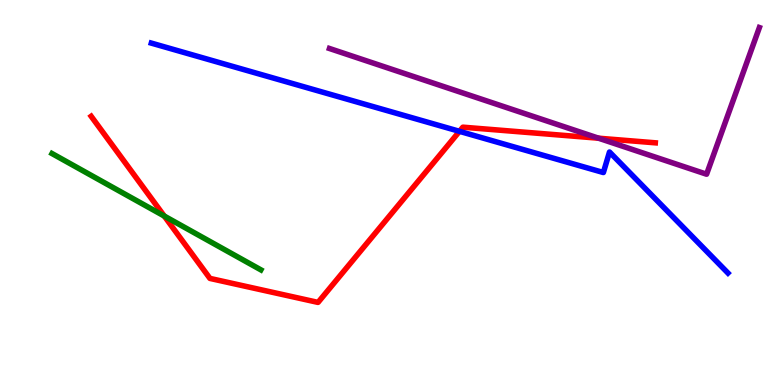[{'lines': ['blue', 'red'], 'intersections': [{'x': 5.93, 'y': 6.59}]}, {'lines': ['green', 'red'], 'intersections': [{'x': 2.12, 'y': 4.39}]}, {'lines': ['purple', 'red'], 'intersections': [{'x': 7.72, 'y': 6.41}]}, {'lines': ['blue', 'green'], 'intersections': []}, {'lines': ['blue', 'purple'], 'intersections': []}, {'lines': ['green', 'purple'], 'intersections': []}]